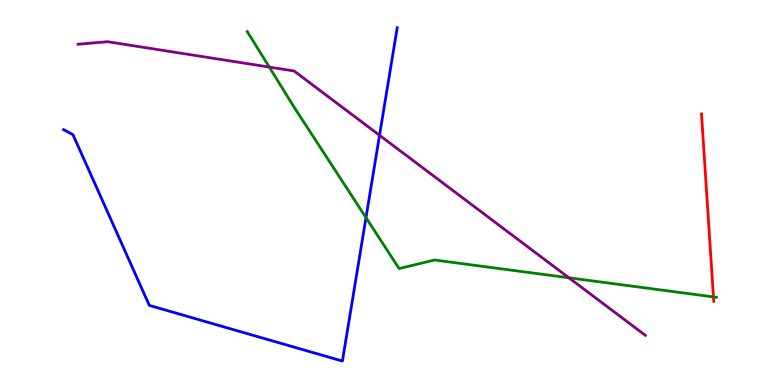[{'lines': ['blue', 'red'], 'intersections': []}, {'lines': ['green', 'red'], 'intersections': [{'x': 9.21, 'y': 2.29}]}, {'lines': ['purple', 'red'], 'intersections': []}, {'lines': ['blue', 'green'], 'intersections': [{'x': 4.72, 'y': 4.35}]}, {'lines': ['blue', 'purple'], 'intersections': [{'x': 4.9, 'y': 6.49}]}, {'lines': ['green', 'purple'], 'intersections': [{'x': 3.47, 'y': 8.26}, {'x': 7.34, 'y': 2.78}]}]